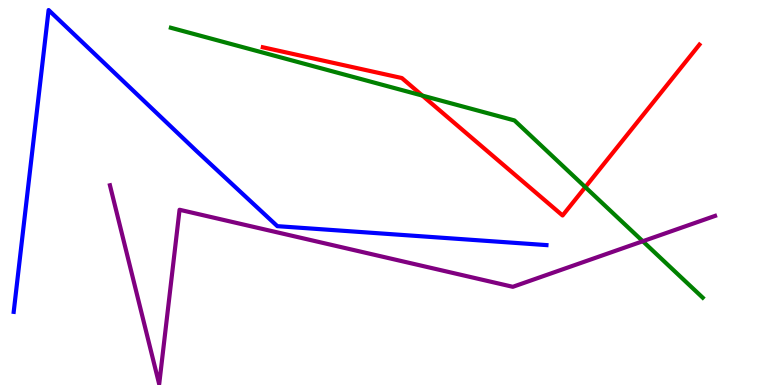[{'lines': ['blue', 'red'], 'intersections': []}, {'lines': ['green', 'red'], 'intersections': [{'x': 5.45, 'y': 7.52}, {'x': 7.55, 'y': 5.14}]}, {'lines': ['purple', 'red'], 'intersections': []}, {'lines': ['blue', 'green'], 'intersections': []}, {'lines': ['blue', 'purple'], 'intersections': []}, {'lines': ['green', 'purple'], 'intersections': [{'x': 8.29, 'y': 3.73}]}]